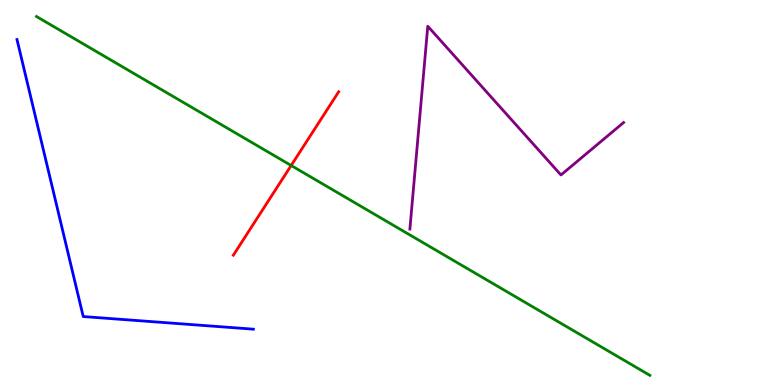[{'lines': ['blue', 'red'], 'intersections': []}, {'lines': ['green', 'red'], 'intersections': [{'x': 3.76, 'y': 5.7}]}, {'lines': ['purple', 'red'], 'intersections': []}, {'lines': ['blue', 'green'], 'intersections': []}, {'lines': ['blue', 'purple'], 'intersections': []}, {'lines': ['green', 'purple'], 'intersections': []}]